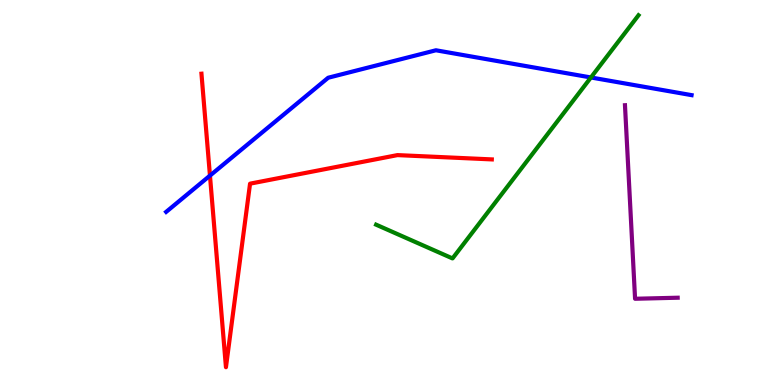[{'lines': ['blue', 'red'], 'intersections': [{'x': 2.71, 'y': 5.44}]}, {'lines': ['green', 'red'], 'intersections': []}, {'lines': ['purple', 'red'], 'intersections': []}, {'lines': ['blue', 'green'], 'intersections': [{'x': 7.62, 'y': 7.99}]}, {'lines': ['blue', 'purple'], 'intersections': []}, {'lines': ['green', 'purple'], 'intersections': []}]